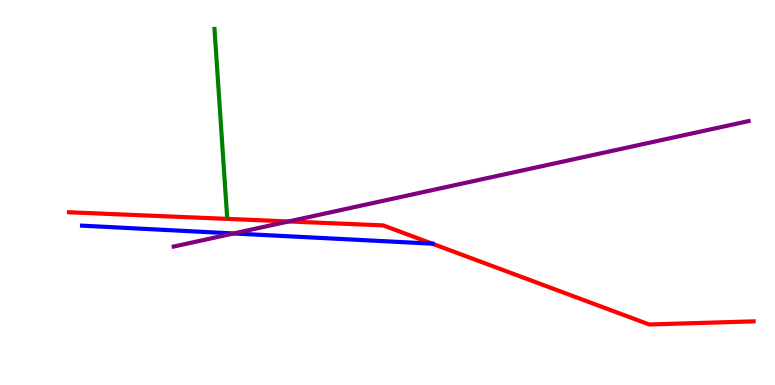[{'lines': ['blue', 'red'], 'intersections': [{'x': 5.58, 'y': 3.67}]}, {'lines': ['green', 'red'], 'intersections': []}, {'lines': ['purple', 'red'], 'intersections': [{'x': 3.73, 'y': 4.25}]}, {'lines': ['blue', 'green'], 'intersections': []}, {'lines': ['blue', 'purple'], 'intersections': [{'x': 3.01, 'y': 3.94}]}, {'lines': ['green', 'purple'], 'intersections': []}]